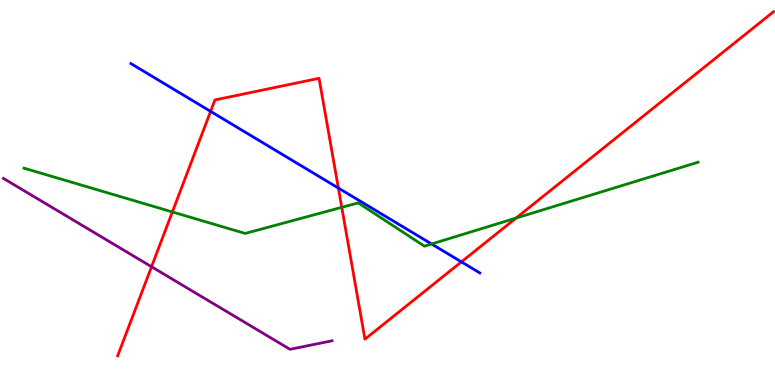[{'lines': ['blue', 'red'], 'intersections': [{'x': 2.72, 'y': 7.11}, {'x': 4.37, 'y': 5.12}, {'x': 5.95, 'y': 3.2}]}, {'lines': ['green', 'red'], 'intersections': [{'x': 2.22, 'y': 4.49}, {'x': 4.41, 'y': 4.61}, {'x': 6.66, 'y': 4.34}]}, {'lines': ['purple', 'red'], 'intersections': [{'x': 1.96, 'y': 3.07}]}, {'lines': ['blue', 'green'], 'intersections': [{'x': 5.57, 'y': 3.66}]}, {'lines': ['blue', 'purple'], 'intersections': []}, {'lines': ['green', 'purple'], 'intersections': []}]